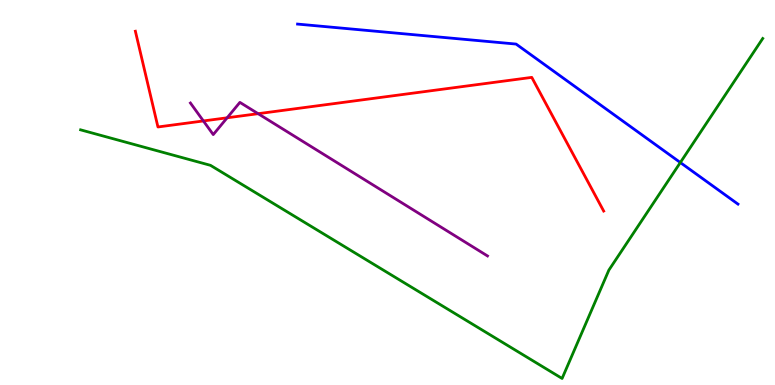[{'lines': ['blue', 'red'], 'intersections': []}, {'lines': ['green', 'red'], 'intersections': []}, {'lines': ['purple', 'red'], 'intersections': [{'x': 2.62, 'y': 6.86}, {'x': 2.93, 'y': 6.94}, {'x': 3.33, 'y': 7.05}]}, {'lines': ['blue', 'green'], 'intersections': [{'x': 8.78, 'y': 5.78}]}, {'lines': ['blue', 'purple'], 'intersections': []}, {'lines': ['green', 'purple'], 'intersections': []}]